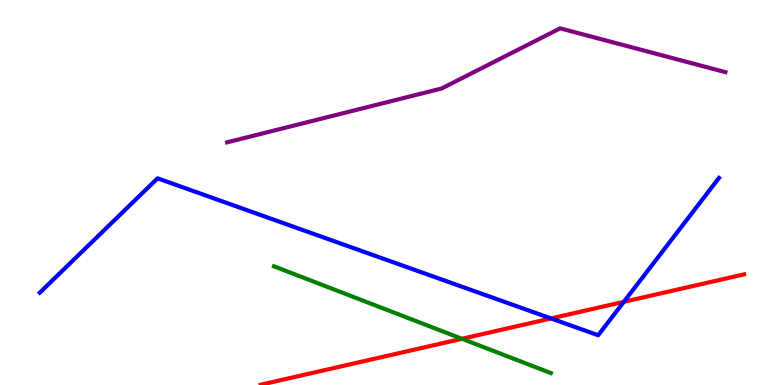[{'lines': ['blue', 'red'], 'intersections': [{'x': 7.11, 'y': 1.73}, {'x': 8.05, 'y': 2.16}]}, {'lines': ['green', 'red'], 'intersections': [{'x': 5.96, 'y': 1.2}]}, {'lines': ['purple', 'red'], 'intersections': []}, {'lines': ['blue', 'green'], 'intersections': []}, {'lines': ['blue', 'purple'], 'intersections': []}, {'lines': ['green', 'purple'], 'intersections': []}]